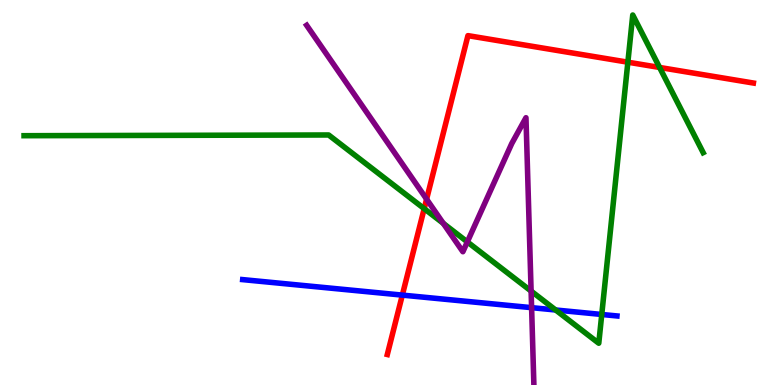[{'lines': ['blue', 'red'], 'intersections': [{'x': 5.19, 'y': 2.33}]}, {'lines': ['green', 'red'], 'intersections': [{'x': 5.47, 'y': 4.58}, {'x': 8.1, 'y': 8.38}, {'x': 8.51, 'y': 8.25}]}, {'lines': ['purple', 'red'], 'intersections': [{'x': 5.5, 'y': 4.83}]}, {'lines': ['blue', 'green'], 'intersections': [{'x': 7.17, 'y': 1.95}, {'x': 7.76, 'y': 1.83}]}, {'lines': ['blue', 'purple'], 'intersections': [{'x': 6.86, 'y': 2.01}]}, {'lines': ['green', 'purple'], 'intersections': [{'x': 5.72, 'y': 4.2}, {'x': 6.03, 'y': 3.72}, {'x': 6.85, 'y': 2.44}]}]